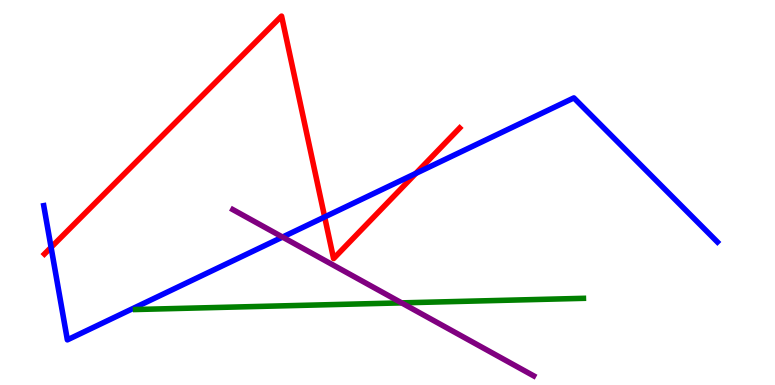[{'lines': ['blue', 'red'], 'intersections': [{'x': 0.659, 'y': 3.58}, {'x': 4.19, 'y': 4.36}, {'x': 5.37, 'y': 5.5}]}, {'lines': ['green', 'red'], 'intersections': []}, {'lines': ['purple', 'red'], 'intersections': []}, {'lines': ['blue', 'green'], 'intersections': []}, {'lines': ['blue', 'purple'], 'intersections': [{'x': 3.65, 'y': 3.84}]}, {'lines': ['green', 'purple'], 'intersections': [{'x': 5.18, 'y': 2.13}]}]